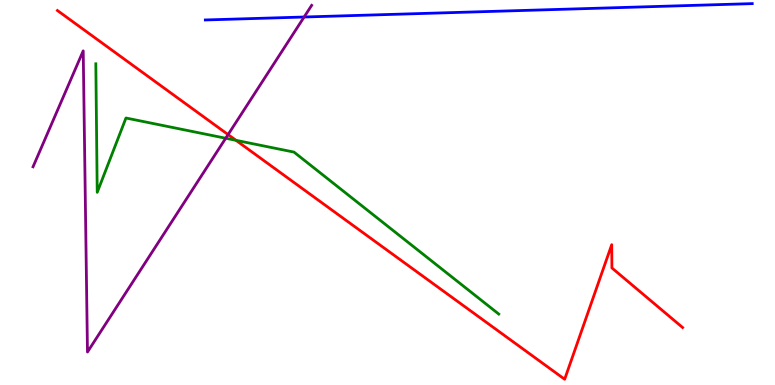[{'lines': ['blue', 'red'], 'intersections': []}, {'lines': ['green', 'red'], 'intersections': [{'x': 3.04, 'y': 6.36}]}, {'lines': ['purple', 'red'], 'intersections': [{'x': 2.94, 'y': 6.5}]}, {'lines': ['blue', 'green'], 'intersections': []}, {'lines': ['blue', 'purple'], 'intersections': [{'x': 3.92, 'y': 9.56}]}, {'lines': ['green', 'purple'], 'intersections': [{'x': 2.91, 'y': 6.41}]}]